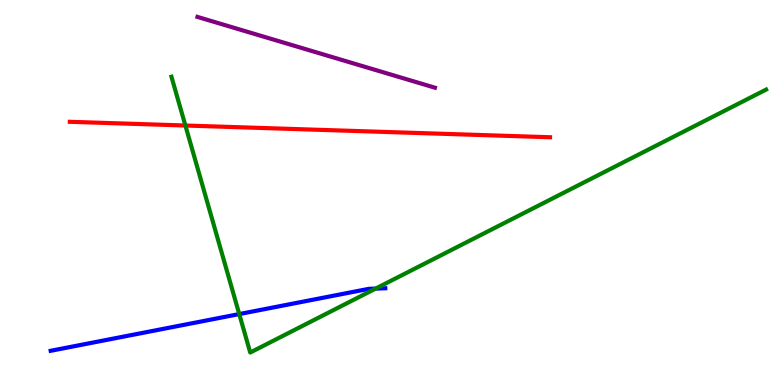[{'lines': ['blue', 'red'], 'intersections': []}, {'lines': ['green', 'red'], 'intersections': [{'x': 2.39, 'y': 6.74}]}, {'lines': ['purple', 'red'], 'intersections': []}, {'lines': ['blue', 'green'], 'intersections': [{'x': 3.09, 'y': 1.84}, {'x': 4.85, 'y': 2.5}]}, {'lines': ['blue', 'purple'], 'intersections': []}, {'lines': ['green', 'purple'], 'intersections': []}]